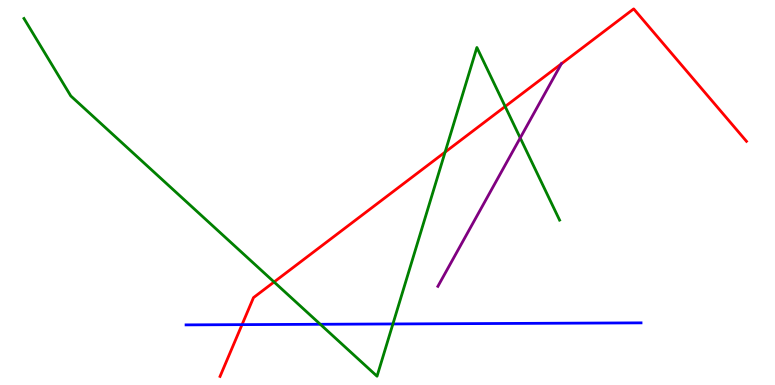[{'lines': ['blue', 'red'], 'intersections': [{'x': 3.12, 'y': 1.57}]}, {'lines': ['green', 'red'], 'intersections': [{'x': 3.54, 'y': 2.68}, {'x': 5.74, 'y': 6.05}, {'x': 6.52, 'y': 7.23}]}, {'lines': ['purple', 'red'], 'intersections': [{'x': 7.24, 'y': 8.34}]}, {'lines': ['blue', 'green'], 'intersections': [{'x': 4.13, 'y': 1.58}, {'x': 5.07, 'y': 1.59}]}, {'lines': ['blue', 'purple'], 'intersections': []}, {'lines': ['green', 'purple'], 'intersections': [{'x': 6.71, 'y': 6.42}]}]